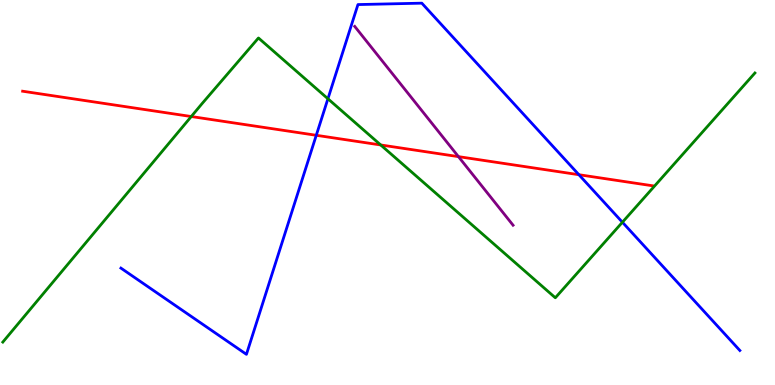[{'lines': ['blue', 'red'], 'intersections': [{'x': 4.08, 'y': 6.49}, {'x': 7.47, 'y': 5.46}]}, {'lines': ['green', 'red'], 'intersections': [{'x': 2.47, 'y': 6.97}, {'x': 4.91, 'y': 6.23}]}, {'lines': ['purple', 'red'], 'intersections': [{'x': 5.92, 'y': 5.93}]}, {'lines': ['blue', 'green'], 'intersections': [{'x': 4.23, 'y': 7.43}, {'x': 8.03, 'y': 4.23}]}, {'lines': ['blue', 'purple'], 'intersections': []}, {'lines': ['green', 'purple'], 'intersections': []}]